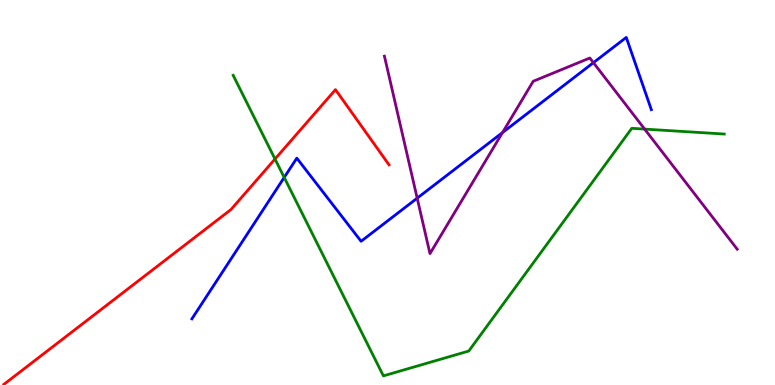[{'lines': ['blue', 'red'], 'intersections': []}, {'lines': ['green', 'red'], 'intersections': [{'x': 3.55, 'y': 5.87}]}, {'lines': ['purple', 'red'], 'intersections': []}, {'lines': ['blue', 'green'], 'intersections': [{'x': 3.67, 'y': 5.39}]}, {'lines': ['blue', 'purple'], 'intersections': [{'x': 5.38, 'y': 4.85}, {'x': 6.48, 'y': 6.56}, {'x': 7.66, 'y': 8.37}]}, {'lines': ['green', 'purple'], 'intersections': [{'x': 8.32, 'y': 6.65}]}]